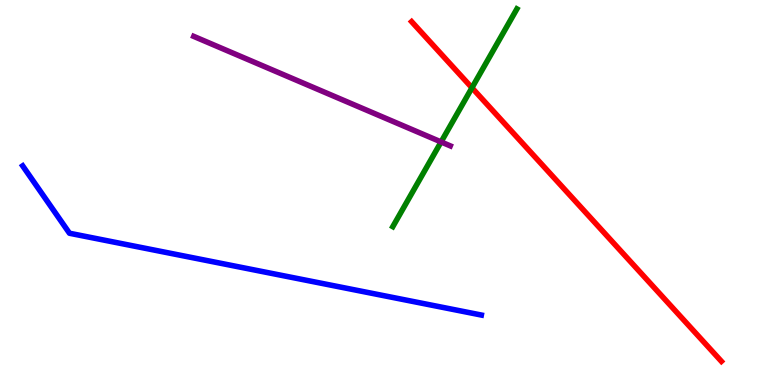[{'lines': ['blue', 'red'], 'intersections': []}, {'lines': ['green', 'red'], 'intersections': [{'x': 6.09, 'y': 7.72}]}, {'lines': ['purple', 'red'], 'intersections': []}, {'lines': ['blue', 'green'], 'intersections': []}, {'lines': ['blue', 'purple'], 'intersections': []}, {'lines': ['green', 'purple'], 'intersections': [{'x': 5.69, 'y': 6.31}]}]